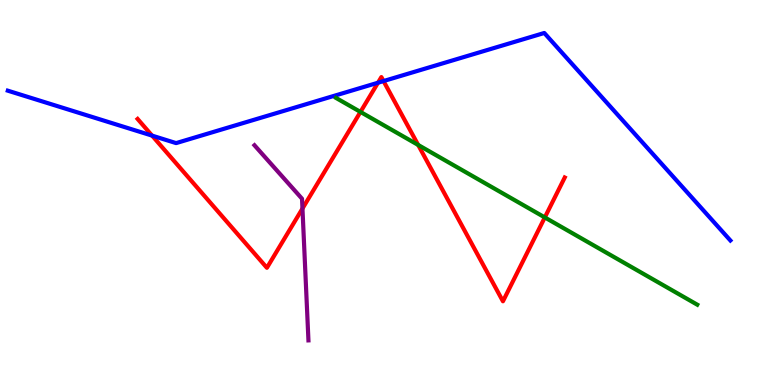[{'lines': ['blue', 'red'], 'intersections': [{'x': 1.96, 'y': 6.48}, {'x': 4.88, 'y': 7.85}, {'x': 4.95, 'y': 7.89}]}, {'lines': ['green', 'red'], 'intersections': [{'x': 4.65, 'y': 7.09}, {'x': 5.4, 'y': 6.23}, {'x': 7.03, 'y': 4.35}]}, {'lines': ['purple', 'red'], 'intersections': [{'x': 3.9, 'y': 4.58}]}, {'lines': ['blue', 'green'], 'intersections': []}, {'lines': ['blue', 'purple'], 'intersections': []}, {'lines': ['green', 'purple'], 'intersections': []}]